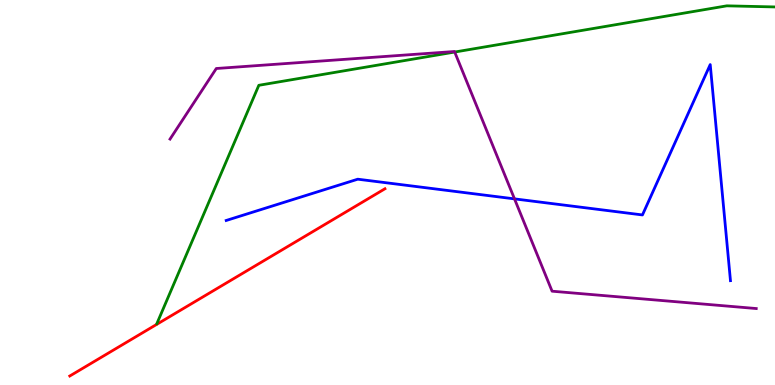[{'lines': ['blue', 'red'], 'intersections': []}, {'lines': ['green', 'red'], 'intersections': []}, {'lines': ['purple', 'red'], 'intersections': []}, {'lines': ['blue', 'green'], 'intersections': []}, {'lines': ['blue', 'purple'], 'intersections': [{'x': 6.64, 'y': 4.83}]}, {'lines': ['green', 'purple'], 'intersections': [{'x': 5.87, 'y': 8.65}]}]